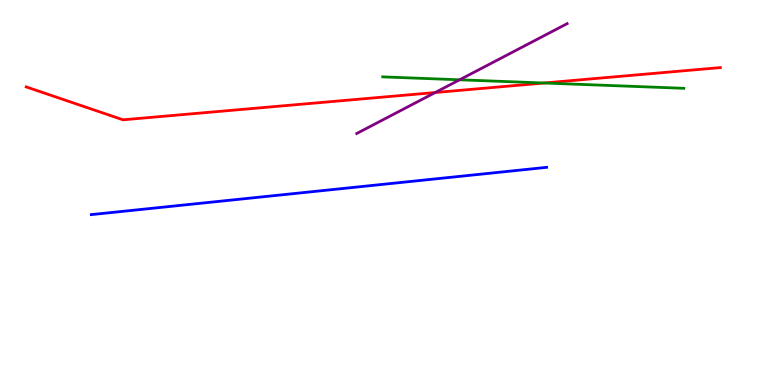[{'lines': ['blue', 'red'], 'intersections': []}, {'lines': ['green', 'red'], 'intersections': [{'x': 7.02, 'y': 7.84}]}, {'lines': ['purple', 'red'], 'intersections': [{'x': 5.62, 'y': 7.6}]}, {'lines': ['blue', 'green'], 'intersections': []}, {'lines': ['blue', 'purple'], 'intersections': []}, {'lines': ['green', 'purple'], 'intersections': [{'x': 5.93, 'y': 7.93}]}]